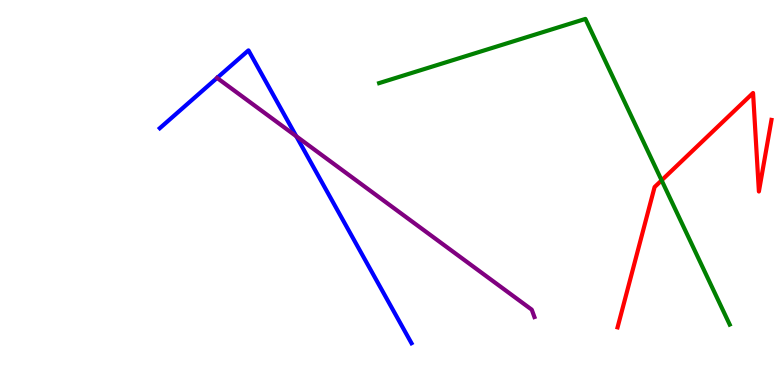[{'lines': ['blue', 'red'], 'intersections': []}, {'lines': ['green', 'red'], 'intersections': [{'x': 8.54, 'y': 5.32}]}, {'lines': ['purple', 'red'], 'intersections': []}, {'lines': ['blue', 'green'], 'intersections': []}, {'lines': ['blue', 'purple'], 'intersections': [{'x': 2.8, 'y': 7.98}, {'x': 3.82, 'y': 6.46}]}, {'lines': ['green', 'purple'], 'intersections': []}]